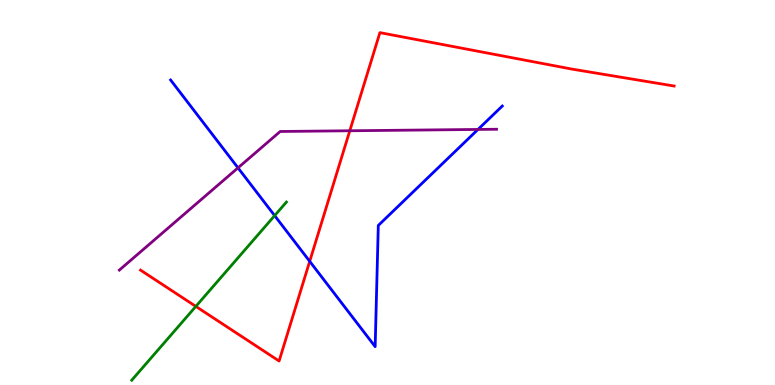[{'lines': ['blue', 'red'], 'intersections': [{'x': 4.0, 'y': 3.21}]}, {'lines': ['green', 'red'], 'intersections': [{'x': 2.53, 'y': 2.04}]}, {'lines': ['purple', 'red'], 'intersections': [{'x': 4.51, 'y': 6.6}]}, {'lines': ['blue', 'green'], 'intersections': [{'x': 3.54, 'y': 4.4}]}, {'lines': ['blue', 'purple'], 'intersections': [{'x': 3.07, 'y': 5.64}, {'x': 6.17, 'y': 6.64}]}, {'lines': ['green', 'purple'], 'intersections': []}]